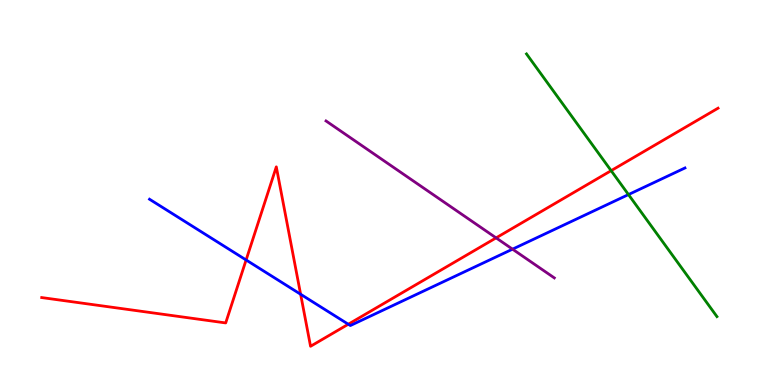[{'lines': ['blue', 'red'], 'intersections': [{'x': 3.18, 'y': 3.25}, {'x': 3.88, 'y': 2.36}, {'x': 4.49, 'y': 1.58}]}, {'lines': ['green', 'red'], 'intersections': [{'x': 7.89, 'y': 5.57}]}, {'lines': ['purple', 'red'], 'intersections': [{'x': 6.4, 'y': 3.82}]}, {'lines': ['blue', 'green'], 'intersections': [{'x': 8.11, 'y': 4.95}]}, {'lines': ['blue', 'purple'], 'intersections': [{'x': 6.61, 'y': 3.53}]}, {'lines': ['green', 'purple'], 'intersections': []}]